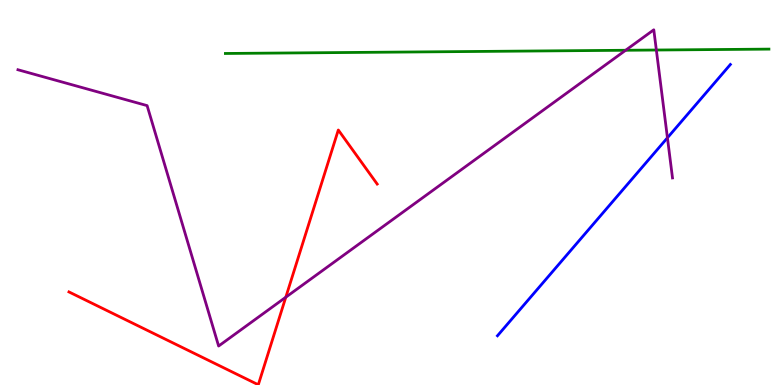[{'lines': ['blue', 'red'], 'intersections': []}, {'lines': ['green', 'red'], 'intersections': []}, {'lines': ['purple', 'red'], 'intersections': [{'x': 3.69, 'y': 2.28}]}, {'lines': ['blue', 'green'], 'intersections': []}, {'lines': ['blue', 'purple'], 'intersections': [{'x': 8.61, 'y': 6.42}]}, {'lines': ['green', 'purple'], 'intersections': [{'x': 8.07, 'y': 8.69}, {'x': 8.47, 'y': 8.7}]}]